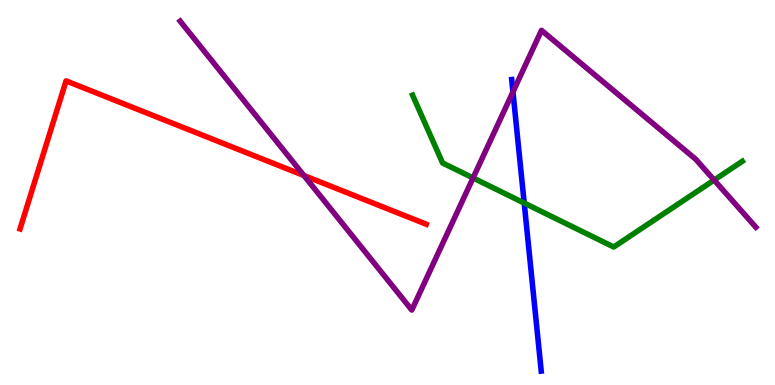[{'lines': ['blue', 'red'], 'intersections': []}, {'lines': ['green', 'red'], 'intersections': []}, {'lines': ['purple', 'red'], 'intersections': [{'x': 3.92, 'y': 5.44}]}, {'lines': ['blue', 'green'], 'intersections': [{'x': 6.76, 'y': 4.73}]}, {'lines': ['blue', 'purple'], 'intersections': [{'x': 6.62, 'y': 7.61}]}, {'lines': ['green', 'purple'], 'intersections': [{'x': 6.1, 'y': 5.38}, {'x': 9.21, 'y': 5.32}]}]